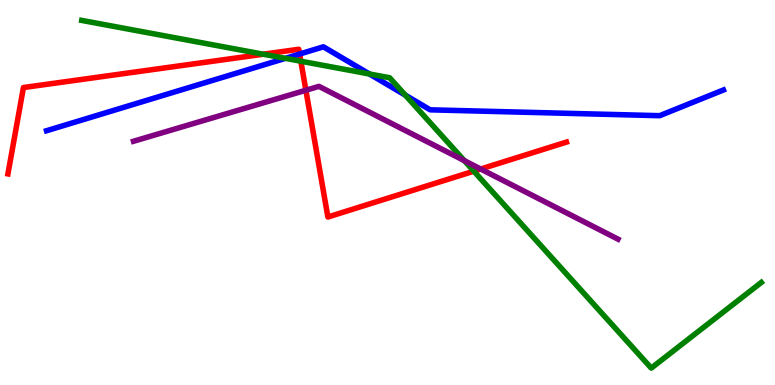[{'lines': ['blue', 'red'], 'intersections': [{'x': 3.87, 'y': 8.6}]}, {'lines': ['green', 'red'], 'intersections': [{'x': 3.4, 'y': 8.59}, {'x': 3.88, 'y': 8.41}, {'x': 6.11, 'y': 5.55}]}, {'lines': ['purple', 'red'], 'intersections': [{'x': 3.95, 'y': 7.66}, {'x': 6.2, 'y': 5.61}]}, {'lines': ['blue', 'green'], 'intersections': [{'x': 3.68, 'y': 8.48}, {'x': 4.77, 'y': 8.08}, {'x': 5.23, 'y': 7.53}]}, {'lines': ['blue', 'purple'], 'intersections': []}, {'lines': ['green', 'purple'], 'intersections': [{'x': 5.99, 'y': 5.83}]}]